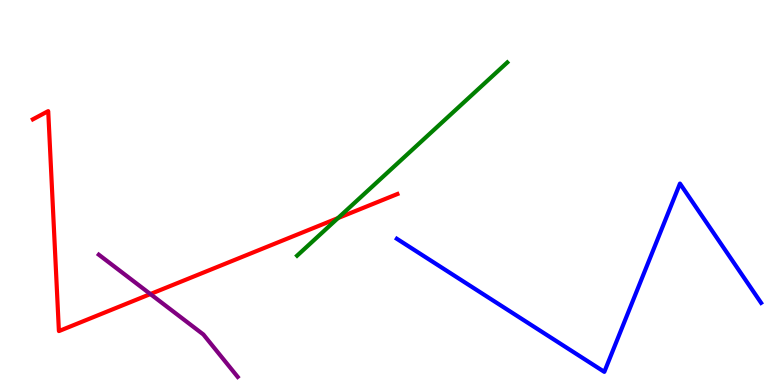[{'lines': ['blue', 'red'], 'intersections': []}, {'lines': ['green', 'red'], 'intersections': [{'x': 4.36, 'y': 4.34}]}, {'lines': ['purple', 'red'], 'intersections': [{'x': 1.94, 'y': 2.36}]}, {'lines': ['blue', 'green'], 'intersections': []}, {'lines': ['blue', 'purple'], 'intersections': []}, {'lines': ['green', 'purple'], 'intersections': []}]